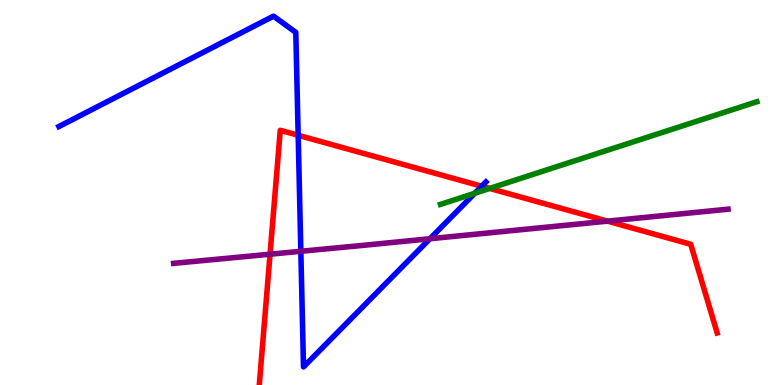[{'lines': ['blue', 'red'], 'intersections': [{'x': 3.85, 'y': 6.49}, {'x': 6.22, 'y': 5.16}]}, {'lines': ['green', 'red'], 'intersections': [{'x': 6.32, 'y': 5.11}]}, {'lines': ['purple', 'red'], 'intersections': [{'x': 3.48, 'y': 3.4}, {'x': 7.84, 'y': 4.26}]}, {'lines': ['blue', 'green'], 'intersections': [{'x': 6.13, 'y': 4.98}]}, {'lines': ['blue', 'purple'], 'intersections': [{'x': 3.88, 'y': 3.47}, {'x': 5.55, 'y': 3.8}]}, {'lines': ['green', 'purple'], 'intersections': []}]